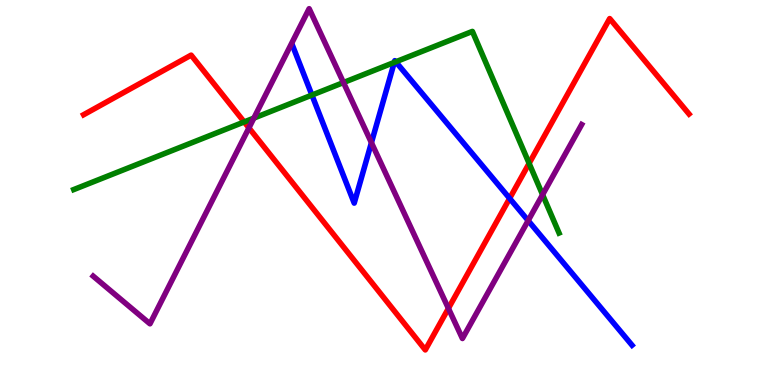[{'lines': ['blue', 'red'], 'intersections': [{'x': 6.58, 'y': 4.85}]}, {'lines': ['green', 'red'], 'intersections': [{'x': 3.15, 'y': 6.83}, {'x': 6.83, 'y': 5.76}]}, {'lines': ['purple', 'red'], 'intersections': [{'x': 3.21, 'y': 6.68}, {'x': 5.79, 'y': 1.99}]}, {'lines': ['blue', 'green'], 'intersections': [{'x': 4.02, 'y': 7.53}, {'x': 5.09, 'y': 8.38}, {'x': 5.11, 'y': 8.39}]}, {'lines': ['blue', 'purple'], 'intersections': [{'x': 4.79, 'y': 6.29}, {'x': 6.81, 'y': 4.27}]}, {'lines': ['green', 'purple'], 'intersections': [{'x': 3.28, 'y': 6.93}, {'x': 4.43, 'y': 7.86}, {'x': 7.0, 'y': 4.94}]}]